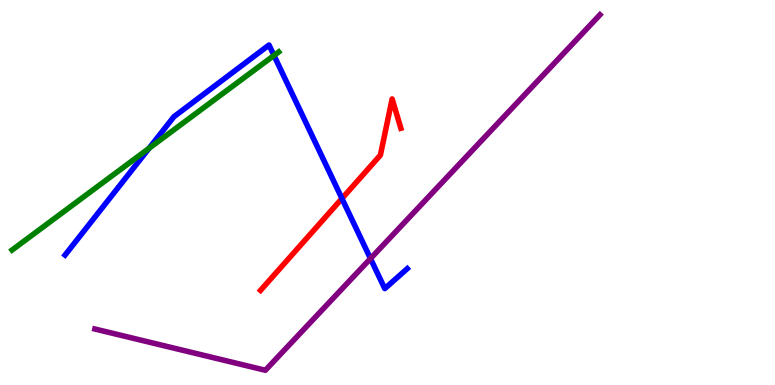[{'lines': ['blue', 'red'], 'intersections': [{'x': 4.41, 'y': 4.84}]}, {'lines': ['green', 'red'], 'intersections': []}, {'lines': ['purple', 'red'], 'intersections': []}, {'lines': ['blue', 'green'], 'intersections': [{'x': 1.92, 'y': 6.15}, {'x': 3.54, 'y': 8.56}]}, {'lines': ['blue', 'purple'], 'intersections': [{'x': 4.78, 'y': 3.28}]}, {'lines': ['green', 'purple'], 'intersections': []}]